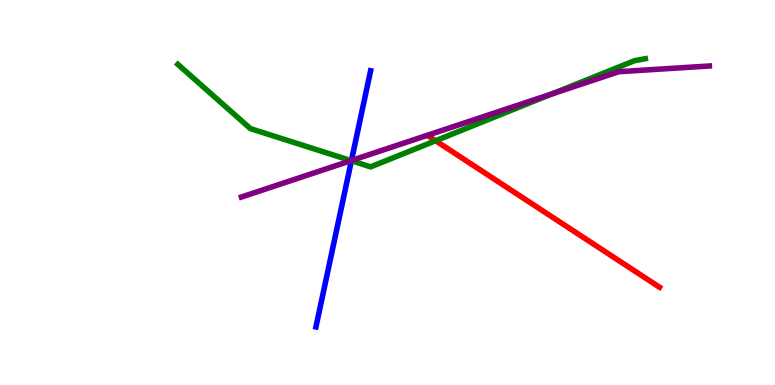[{'lines': ['blue', 'red'], 'intersections': []}, {'lines': ['green', 'red'], 'intersections': [{'x': 5.62, 'y': 6.34}]}, {'lines': ['purple', 'red'], 'intersections': []}, {'lines': ['blue', 'green'], 'intersections': [{'x': 4.53, 'y': 5.82}]}, {'lines': ['blue', 'purple'], 'intersections': [{'x': 4.53, 'y': 5.83}]}, {'lines': ['green', 'purple'], 'intersections': [{'x': 4.53, 'y': 5.83}, {'x': 7.12, 'y': 7.56}]}]